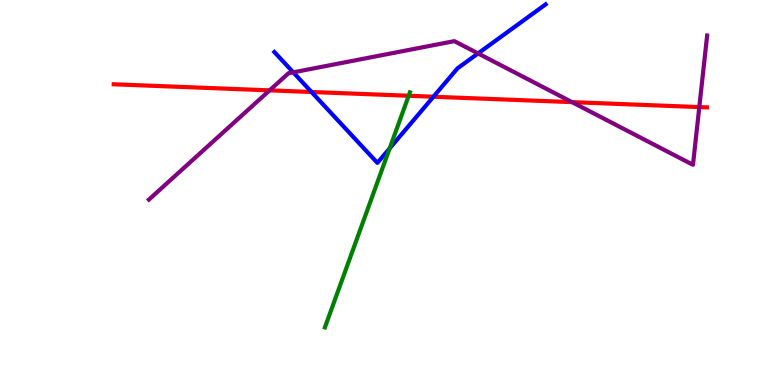[{'lines': ['blue', 'red'], 'intersections': [{'x': 4.02, 'y': 7.61}, {'x': 5.59, 'y': 7.49}]}, {'lines': ['green', 'red'], 'intersections': [{'x': 5.27, 'y': 7.51}]}, {'lines': ['purple', 'red'], 'intersections': [{'x': 3.48, 'y': 7.65}, {'x': 7.38, 'y': 7.35}, {'x': 9.02, 'y': 7.22}]}, {'lines': ['blue', 'green'], 'intersections': [{'x': 5.03, 'y': 6.14}]}, {'lines': ['blue', 'purple'], 'intersections': [{'x': 3.78, 'y': 8.12}, {'x': 6.17, 'y': 8.61}]}, {'lines': ['green', 'purple'], 'intersections': []}]